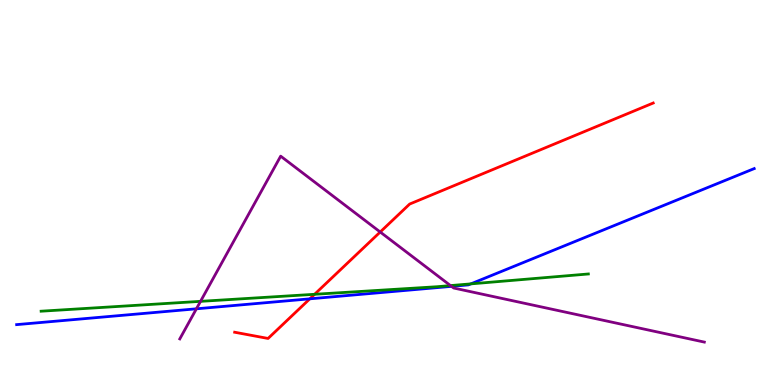[{'lines': ['blue', 'red'], 'intersections': [{'x': 4.0, 'y': 2.24}]}, {'lines': ['green', 'red'], 'intersections': [{'x': 4.06, 'y': 2.36}]}, {'lines': ['purple', 'red'], 'intersections': [{'x': 4.91, 'y': 3.97}]}, {'lines': ['blue', 'green'], 'intersections': [{'x': 6.08, 'y': 2.63}]}, {'lines': ['blue', 'purple'], 'intersections': [{'x': 2.53, 'y': 1.98}, {'x': 5.83, 'y': 2.56}]}, {'lines': ['green', 'purple'], 'intersections': [{'x': 2.59, 'y': 2.17}, {'x': 5.81, 'y': 2.58}]}]